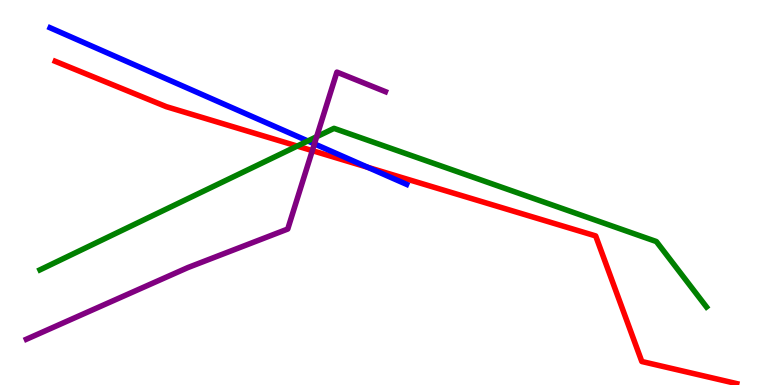[{'lines': ['blue', 'red'], 'intersections': [{'x': 4.75, 'y': 5.65}]}, {'lines': ['green', 'red'], 'intersections': [{'x': 3.83, 'y': 6.21}]}, {'lines': ['purple', 'red'], 'intersections': [{'x': 4.03, 'y': 6.09}]}, {'lines': ['blue', 'green'], 'intersections': [{'x': 3.97, 'y': 6.34}]}, {'lines': ['blue', 'purple'], 'intersections': [{'x': 4.06, 'y': 6.26}]}, {'lines': ['green', 'purple'], 'intersections': [{'x': 4.09, 'y': 6.45}]}]